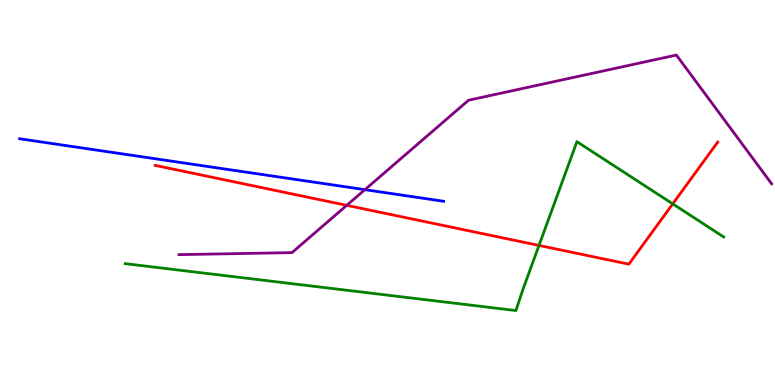[{'lines': ['blue', 'red'], 'intersections': []}, {'lines': ['green', 'red'], 'intersections': [{'x': 6.95, 'y': 3.63}, {'x': 8.68, 'y': 4.7}]}, {'lines': ['purple', 'red'], 'intersections': [{'x': 4.47, 'y': 4.67}]}, {'lines': ['blue', 'green'], 'intersections': []}, {'lines': ['blue', 'purple'], 'intersections': [{'x': 4.71, 'y': 5.07}]}, {'lines': ['green', 'purple'], 'intersections': []}]